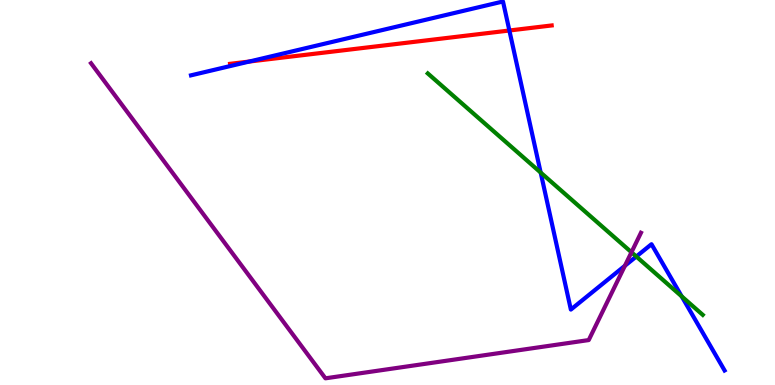[{'lines': ['blue', 'red'], 'intersections': [{'x': 3.22, 'y': 8.4}, {'x': 6.57, 'y': 9.21}]}, {'lines': ['green', 'red'], 'intersections': []}, {'lines': ['purple', 'red'], 'intersections': []}, {'lines': ['blue', 'green'], 'intersections': [{'x': 6.98, 'y': 5.52}, {'x': 8.21, 'y': 3.34}, {'x': 8.8, 'y': 2.3}]}, {'lines': ['blue', 'purple'], 'intersections': [{'x': 8.06, 'y': 3.1}]}, {'lines': ['green', 'purple'], 'intersections': [{'x': 8.15, 'y': 3.45}]}]